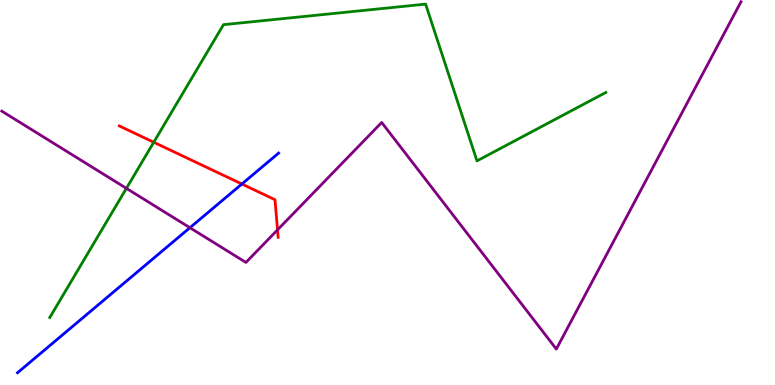[{'lines': ['blue', 'red'], 'intersections': [{'x': 3.12, 'y': 5.22}]}, {'lines': ['green', 'red'], 'intersections': [{'x': 1.98, 'y': 6.31}]}, {'lines': ['purple', 'red'], 'intersections': [{'x': 3.58, 'y': 4.03}]}, {'lines': ['blue', 'green'], 'intersections': []}, {'lines': ['blue', 'purple'], 'intersections': [{'x': 2.45, 'y': 4.09}]}, {'lines': ['green', 'purple'], 'intersections': [{'x': 1.63, 'y': 5.11}]}]